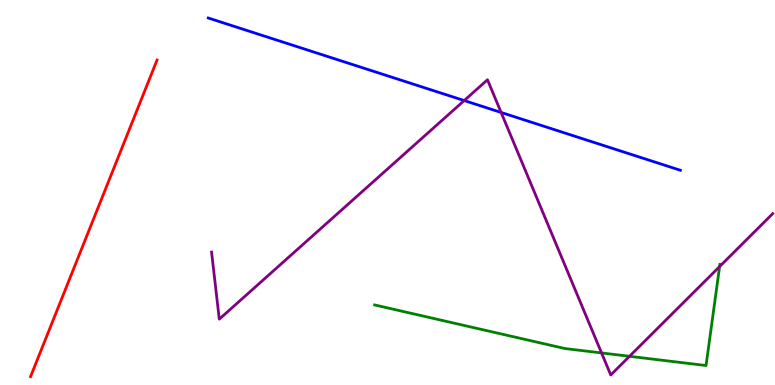[{'lines': ['blue', 'red'], 'intersections': []}, {'lines': ['green', 'red'], 'intersections': []}, {'lines': ['purple', 'red'], 'intersections': []}, {'lines': ['blue', 'green'], 'intersections': []}, {'lines': ['blue', 'purple'], 'intersections': [{'x': 5.99, 'y': 7.39}, {'x': 6.47, 'y': 7.08}]}, {'lines': ['green', 'purple'], 'intersections': [{'x': 7.76, 'y': 0.833}, {'x': 8.12, 'y': 0.745}, {'x': 9.29, 'y': 3.08}]}]